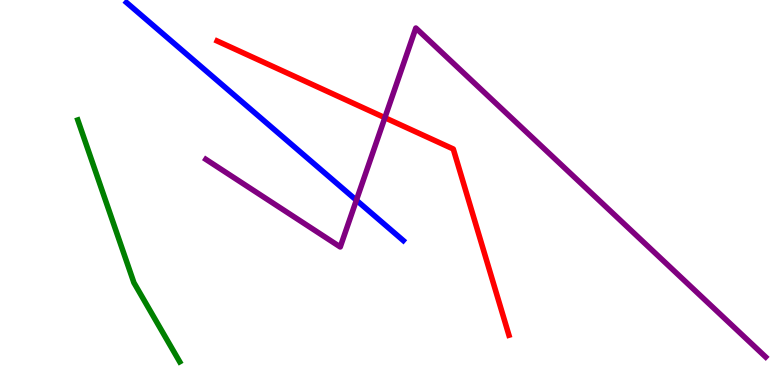[{'lines': ['blue', 'red'], 'intersections': []}, {'lines': ['green', 'red'], 'intersections': []}, {'lines': ['purple', 'red'], 'intersections': [{'x': 4.97, 'y': 6.94}]}, {'lines': ['blue', 'green'], 'intersections': []}, {'lines': ['blue', 'purple'], 'intersections': [{'x': 4.6, 'y': 4.8}]}, {'lines': ['green', 'purple'], 'intersections': []}]